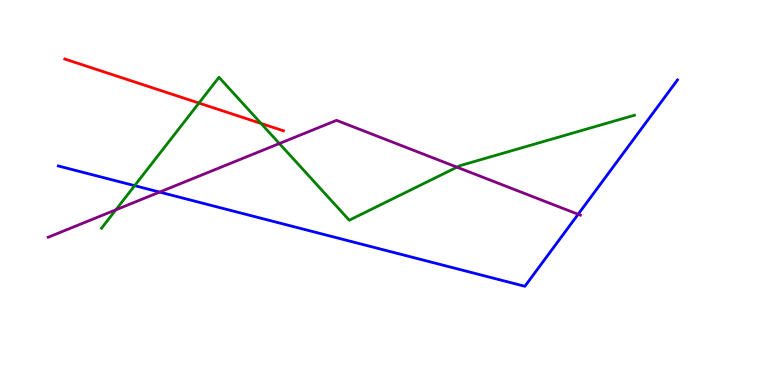[{'lines': ['blue', 'red'], 'intersections': []}, {'lines': ['green', 'red'], 'intersections': [{'x': 2.57, 'y': 7.32}, {'x': 3.37, 'y': 6.79}]}, {'lines': ['purple', 'red'], 'intersections': []}, {'lines': ['blue', 'green'], 'intersections': [{'x': 1.74, 'y': 5.18}]}, {'lines': ['blue', 'purple'], 'intersections': [{'x': 2.06, 'y': 5.01}, {'x': 7.46, 'y': 4.43}]}, {'lines': ['green', 'purple'], 'intersections': [{'x': 1.49, 'y': 4.55}, {'x': 3.6, 'y': 6.27}, {'x': 5.9, 'y': 5.66}]}]